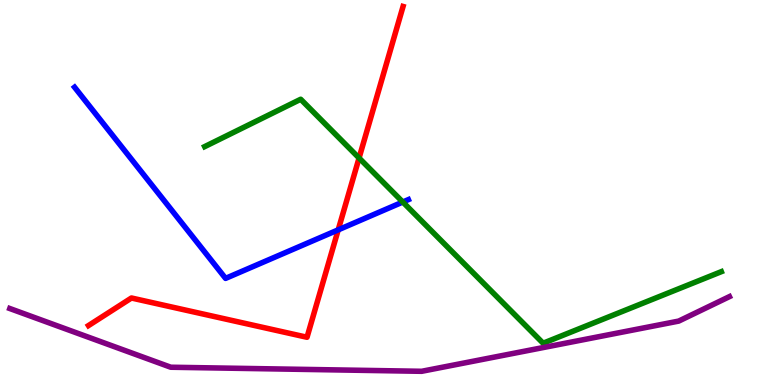[{'lines': ['blue', 'red'], 'intersections': [{'x': 4.36, 'y': 4.03}]}, {'lines': ['green', 'red'], 'intersections': [{'x': 4.63, 'y': 5.9}]}, {'lines': ['purple', 'red'], 'intersections': []}, {'lines': ['blue', 'green'], 'intersections': [{'x': 5.2, 'y': 4.75}]}, {'lines': ['blue', 'purple'], 'intersections': []}, {'lines': ['green', 'purple'], 'intersections': []}]